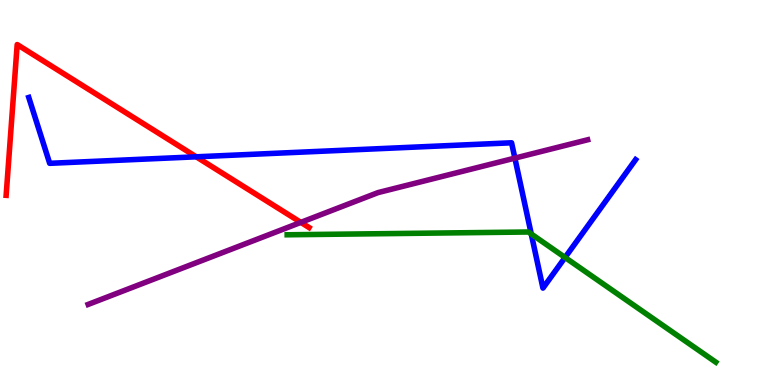[{'lines': ['blue', 'red'], 'intersections': [{'x': 2.53, 'y': 5.93}]}, {'lines': ['green', 'red'], 'intersections': []}, {'lines': ['purple', 'red'], 'intersections': [{'x': 3.88, 'y': 4.22}]}, {'lines': ['blue', 'green'], 'intersections': [{'x': 6.85, 'y': 3.92}, {'x': 7.29, 'y': 3.31}]}, {'lines': ['blue', 'purple'], 'intersections': [{'x': 6.64, 'y': 5.89}]}, {'lines': ['green', 'purple'], 'intersections': []}]